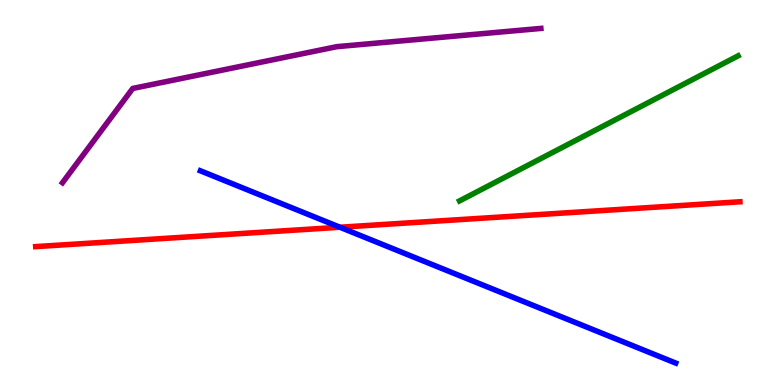[{'lines': ['blue', 'red'], 'intersections': [{'x': 4.39, 'y': 4.1}]}, {'lines': ['green', 'red'], 'intersections': []}, {'lines': ['purple', 'red'], 'intersections': []}, {'lines': ['blue', 'green'], 'intersections': []}, {'lines': ['blue', 'purple'], 'intersections': []}, {'lines': ['green', 'purple'], 'intersections': []}]